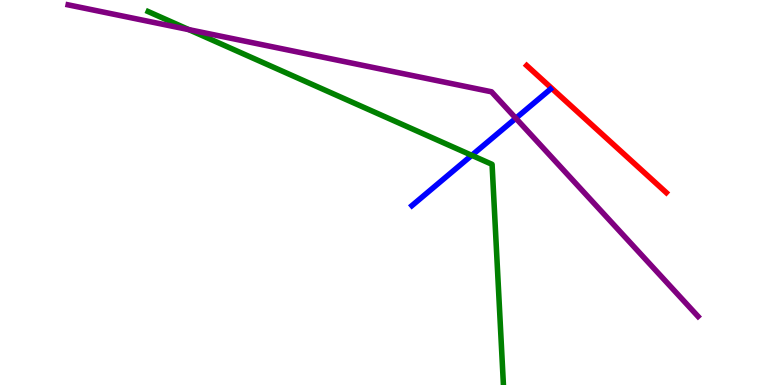[{'lines': ['blue', 'red'], 'intersections': []}, {'lines': ['green', 'red'], 'intersections': []}, {'lines': ['purple', 'red'], 'intersections': []}, {'lines': ['blue', 'green'], 'intersections': [{'x': 6.09, 'y': 5.97}]}, {'lines': ['blue', 'purple'], 'intersections': [{'x': 6.66, 'y': 6.93}]}, {'lines': ['green', 'purple'], 'intersections': [{'x': 2.44, 'y': 9.23}]}]